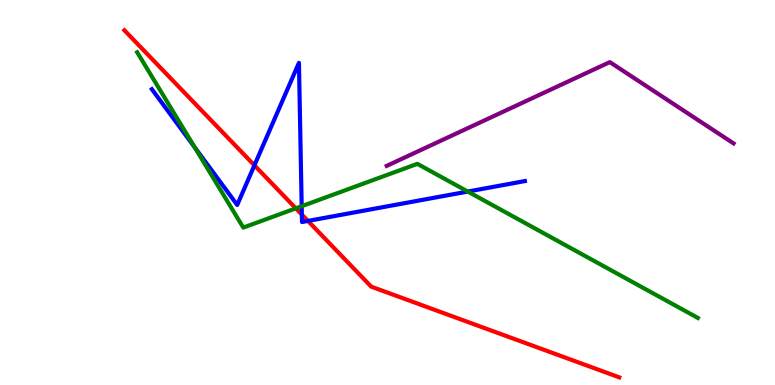[{'lines': ['blue', 'red'], 'intersections': [{'x': 3.28, 'y': 5.71}, {'x': 3.89, 'y': 4.43}, {'x': 3.97, 'y': 4.26}]}, {'lines': ['green', 'red'], 'intersections': [{'x': 3.82, 'y': 4.59}]}, {'lines': ['purple', 'red'], 'intersections': []}, {'lines': ['blue', 'green'], 'intersections': [{'x': 2.51, 'y': 6.17}, {'x': 3.89, 'y': 4.64}, {'x': 6.04, 'y': 5.02}]}, {'lines': ['blue', 'purple'], 'intersections': []}, {'lines': ['green', 'purple'], 'intersections': []}]